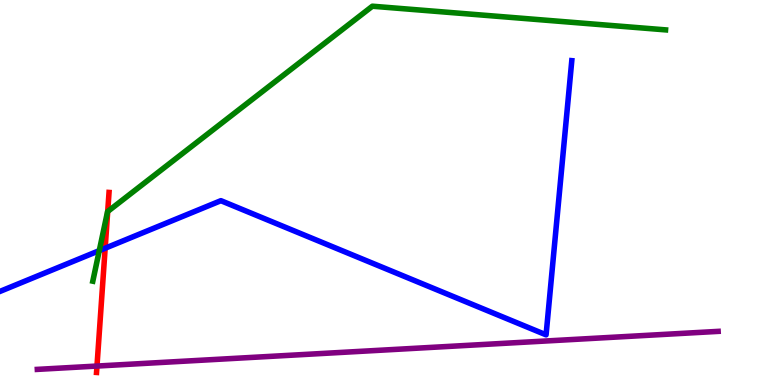[{'lines': ['blue', 'red'], 'intersections': [{'x': 1.36, 'y': 3.55}]}, {'lines': ['green', 'red'], 'intersections': [{'x': 1.39, 'y': 4.51}]}, {'lines': ['purple', 'red'], 'intersections': [{'x': 1.25, 'y': 0.492}]}, {'lines': ['blue', 'green'], 'intersections': [{'x': 1.28, 'y': 3.49}]}, {'lines': ['blue', 'purple'], 'intersections': []}, {'lines': ['green', 'purple'], 'intersections': []}]